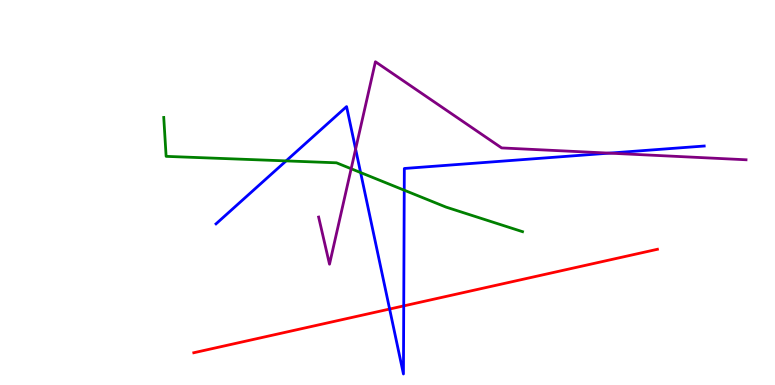[{'lines': ['blue', 'red'], 'intersections': [{'x': 5.03, 'y': 1.97}, {'x': 5.21, 'y': 2.05}]}, {'lines': ['green', 'red'], 'intersections': []}, {'lines': ['purple', 'red'], 'intersections': []}, {'lines': ['blue', 'green'], 'intersections': [{'x': 3.69, 'y': 5.82}, {'x': 4.65, 'y': 5.52}, {'x': 5.22, 'y': 5.06}]}, {'lines': ['blue', 'purple'], 'intersections': [{'x': 4.59, 'y': 6.13}, {'x': 7.86, 'y': 6.02}]}, {'lines': ['green', 'purple'], 'intersections': [{'x': 4.53, 'y': 5.62}]}]